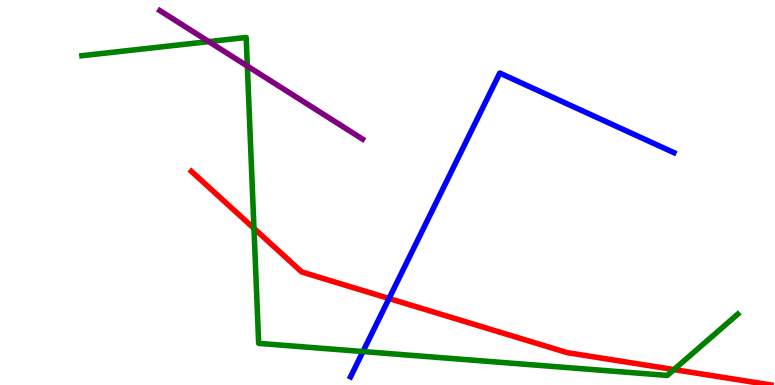[{'lines': ['blue', 'red'], 'intersections': [{'x': 5.02, 'y': 2.25}]}, {'lines': ['green', 'red'], 'intersections': [{'x': 3.28, 'y': 4.07}, {'x': 8.7, 'y': 0.4}]}, {'lines': ['purple', 'red'], 'intersections': []}, {'lines': ['blue', 'green'], 'intersections': [{'x': 4.68, 'y': 0.869}]}, {'lines': ['blue', 'purple'], 'intersections': []}, {'lines': ['green', 'purple'], 'intersections': [{'x': 2.69, 'y': 8.92}, {'x': 3.19, 'y': 8.28}]}]